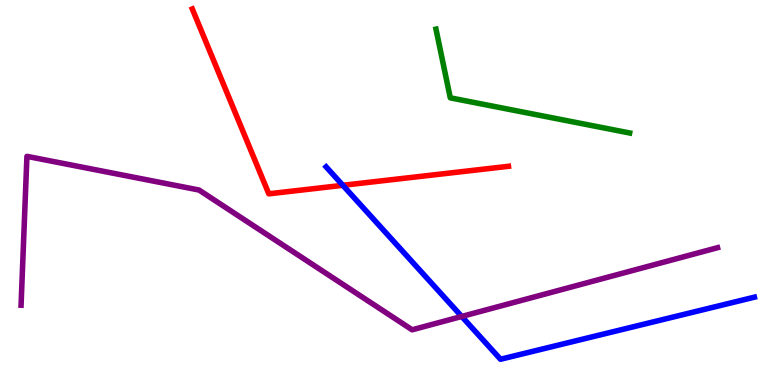[{'lines': ['blue', 'red'], 'intersections': [{'x': 4.42, 'y': 5.19}]}, {'lines': ['green', 'red'], 'intersections': []}, {'lines': ['purple', 'red'], 'intersections': []}, {'lines': ['blue', 'green'], 'intersections': []}, {'lines': ['blue', 'purple'], 'intersections': [{'x': 5.96, 'y': 1.78}]}, {'lines': ['green', 'purple'], 'intersections': []}]